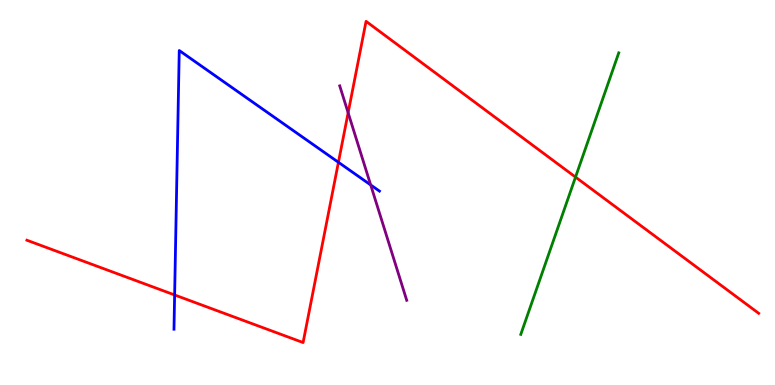[{'lines': ['blue', 'red'], 'intersections': [{'x': 2.25, 'y': 2.34}, {'x': 4.37, 'y': 5.78}]}, {'lines': ['green', 'red'], 'intersections': [{'x': 7.43, 'y': 5.4}]}, {'lines': ['purple', 'red'], 'intersections': [{'x': 4.49, 'y': 7.07}]}, {'lines': ['blue', 'green'], 'intersections': []}, {'lines': ['blue', 'purple'], 'intersections': [{'x': 4.78, 'y': 5.2}]}, {'lines': ['green', 'purple'], 'intersections': []}]